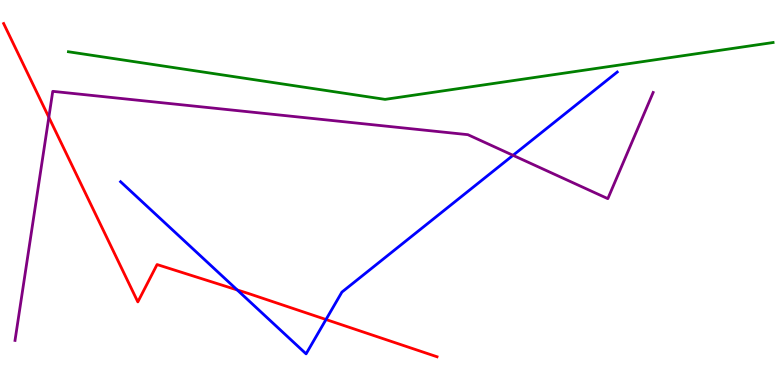[{'lines': ['blue', 'red'], 'intersections': [{'x': 3.06, 'y': 2.47}, {'x': 4.21, 'y': 1.7}]}, {'lines': ['green', 'red'], 'intersections': []}, {'lines': ['purple', 'red'], 'intersections': [{'x': 0.63, 'y': 6.95}]}, {'lines': ['blue', 'green'], 'intersections': []}, {'lines': ['blue', 'purple'], 'intersections': [{'x': 6.62, 'y': 5.97}]}, {'lines': ['green', 'purple'], 'intersections': []}]